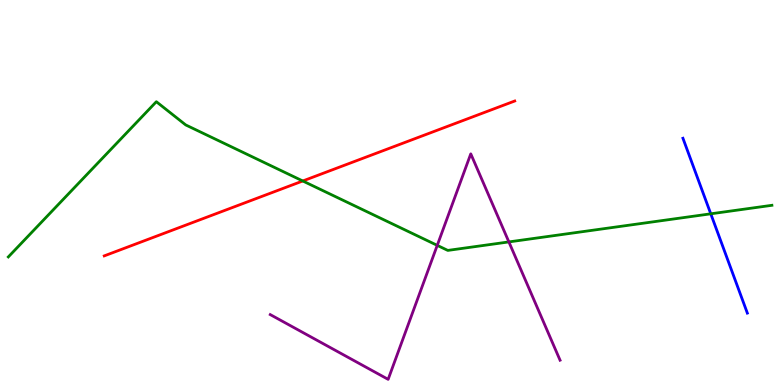[{'lines': ['blue', 'red'], 'intersections': []}, {'lines': ['green', 'red'], 'intersections': [{'x': 3.91, 'y': 5.3}]}, {'lines': ['purple', 'red'], 'intersections': []}, {'lines': ['blue', 'green'], 'intersections': [{'x': 9.17, 'y': 4.45}]}, {'lines': ['blue', 'purple'], 'intersections': []}, {'lines': ['green', 'purple'], 'intersections': [{'x': 5.64, 'y': 3.63}, {'x': 6.57, 'y': 3.72}]}]